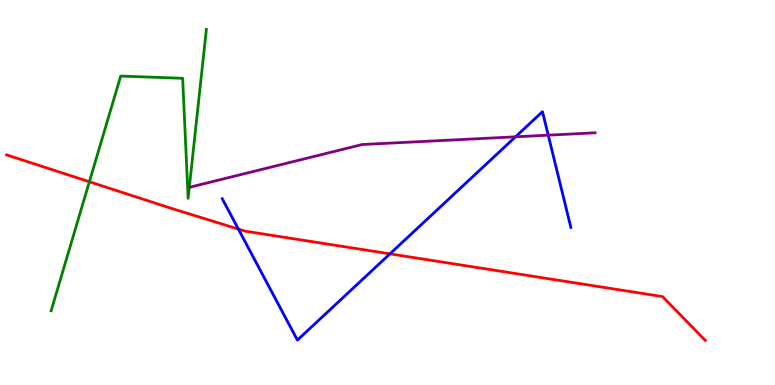[{'lines': ['blue', 'red'], 'intersections': [{'x': 3.08, 'y': 4.05}, {'x': 5.03, 'y': 3.41}]}, {'lines': ['green', 'red'], 'intersections': [{'x': 1.15, 'y': 5.28}]}, {'lines': ['purple', 'red'], 'intersections': []}, {'lines': ['blue', 'green'], 'intersections': []}, {'lines': ['blue', 'purple'], 'intersections': [{'x': 6.65, 'y': 6.45}, {'x': 7.07, 'y': 6.49}]}, {'lines': ['green', 'purple'], 'intersections': []}]